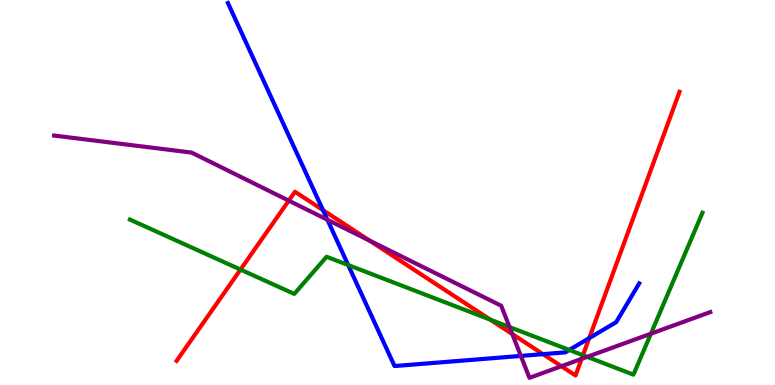[{'lines': ['blue', 'red'], 'intersections': [{'x': 4.17, 'y': 4.54}, {'x': 7.01, 'y': 0.801}, {'x': 7.6, 'y': 1.22}]}, {'lines': ['green', 'red'], 'intersections': [{'x': 3.1, 'y': 3.0}, {'x': 6.33, 'y': 1.7}, {'x': 7.52, 'y': 0.773}]}, {'lines': ['purple', 'red'], 'intersections': [{'x': 3.73, 'y': 4.79}, {'x': 4.77, 'y': 3.75}, {'x': 6.61, 'y': 1.32}, {'x': 7.24, 'y': 0.488}, {'x': 7.5, 'y': 0.679}]}, {'lines': ['blue', 'green'], 'intersections': [{'x': 4.49, 'y': 3.12}, {'x': 7.34, 'y': 0.91}]}, {'lines': ['blue', 'purple'], 'intersections': [{'x': 4.22, 'y': 4.29}, {'x': 6.72, 'y': 0.755}]}, {'lines': ['green', 'purple'], 'intersections': [{'x': 6.57, 'y': 1.51}, {'x': 7.58, 'y': 0.731}, {'x': 8.4, 'y': 1.33}]}]